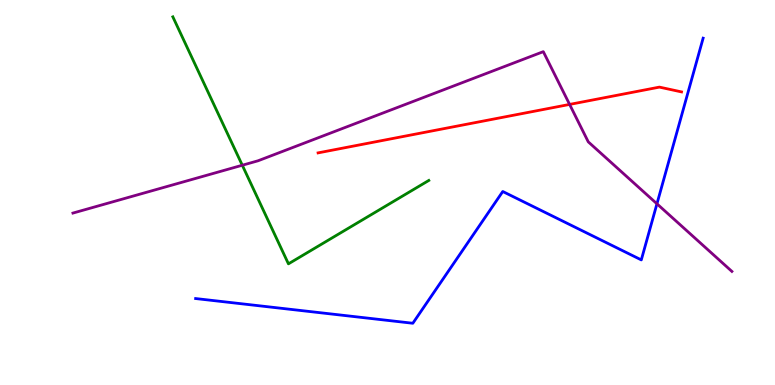[{'lines': ['blue', 'red'], 'intersections': []}, {'lines': ['green', 'red'], 'intersections': []}, {'lines': ['purple', 'red'], 'intersections': [{'x': 7.35, 'y': 7.29}]}, {'lines': ['blue', 'green'], 'intersections': []}, {'lines': ['blue', 'purple'], 'intersections': [{'x': 8.48, 'y': 4.71}]}, {'lines': ['green', 'purple'], 'intersections': [{'x': 3.13, 'y': 5.71}]}]